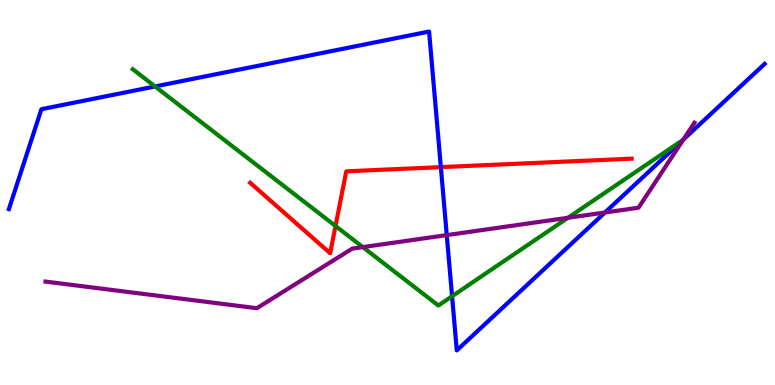[{'lines': ['blue', 'red'], 'intersections': [{'x': 5.69, 'y': 5.66}]}, {'lines': ['green', 'red'], 'intersections': [{'x': 4.33, 'y': 4.13}]}, {'lines': ['purple', 'red'], 'intersections': []}, {'lines': ['blue', 'green'], 'intersections': [{'x': 2.0, 'y': 7.75}, {'x': 5.83, 'y': 2.31}]}, {'lines': ['blue', 'purple'], 'intersections': [{'x': 5.76, 'y': 3.89}, {'x': 7.81, 'y': 4.48}, {'x': 8.82, 'y': 6.38}]}, {'lines': ['green', 'purple'], 'intersections': [{'x': 4.68, 'y': 3.58}, {'x': 7.33, 'y': 4.34}]}]